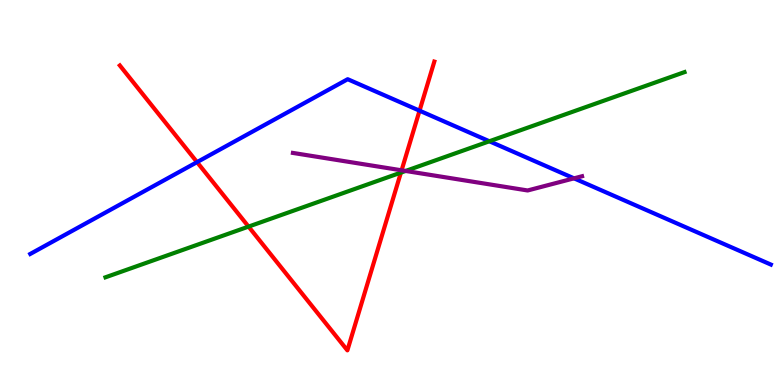[{'lines': ['blue', 'red'], 'intersections': [{'x': 2.54, 'y': 5.79}, {'x': 5.41, 'y': 7.13}]}, {'lines': ['green', 'red'], 'intersections': [{'x': 3.21, 'y': 4.11}, {'x': 5.17, 'y': 5.52}]}, {'lines': ['purple', 'red'], 'intersections': [{'x': 5.18, 'y': 5.58}]}, {'lines': ['blue', 'green'], 'intersections': [{'x': 6.31, 'y': 6.33}]}, {'lines': ['blue', 'purple'], 'intersections': [{'x': 7.41, 'y': 5.37}]}, {'lines': ['green', 'purple'], 'intersections': [{'x': 5.23, 'y': 5.56}]}]